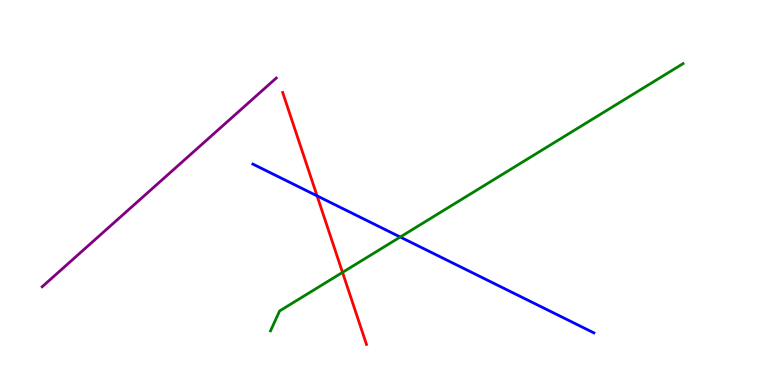[{'lines': ['blue', 'red'], 'intersections': [{'x': 4.09, 'y': 4.91}]}, {'lines': ['green', 'red'], 'intersections': [{'x': 4.42, 'y': 2.92}]}, {'lines': ['purple', 'red'], 'intersections': []}, {'lines': ['blue', 'green'], 'intersections': [{'x': 5.16, 'y': 3.84}]}, {'lines': ['blue', 'purple'], 'intersections': []}, {'lines': ['green', 'purple'], 'intersections': []}]